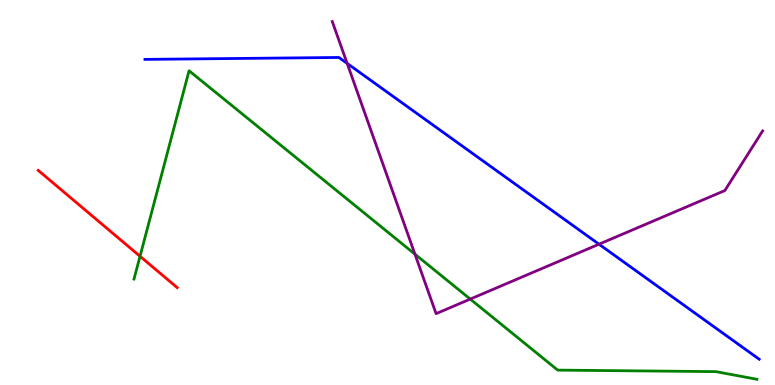[{'lines': ['blue', 'red'], 'intersections': []}, {'lines': ['green', 'red'], 'intersections': [{'x': 1.81, 'y': 3.34}]}, {'lines': ['purple', 'red'], 'intersections': []}, {'lines': ['blue', 'green'], 'intersections': []}, {'lines': ['blue', 'purple'], 'intersections': [{'x': 4.48, 'y': 8.35}, {'x': 7.73, 'y': 3.66}]}, {'lines': ['green', 'purple'], 'intersections': [{'x': 5.35, 'y': 3.4}, {'x': 6.07, 'y': 2.23}]}]